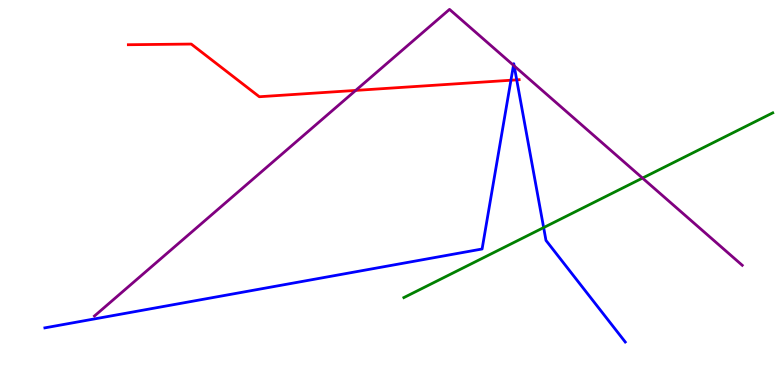[{'lines': ['blue', 'red'], 'intersections': [{'x': 6.59, 'y': 7.92}, {'x': 6.67, 'y': 7.93}]}, {'lines': ['green', 'red'], 'intersections': []}, {'lines': ['purple', 'red'], 'intersections': [{'x': 4.59, 'y': 7.65}]}, {'lines': ['blue', 'green'], 'intersections': [{'x': 7.01, 'y': 4.09}]}, {'lines': ['blue', 'purple'], 'intersections': [{'x': 6.63, 'y': 8.3}, {'x': 6.63, 'y': 8.29}]}, {'lines': ['green', 'purple'], 'intersections': [{'x': 8.29, 'y': 5.37}]}]